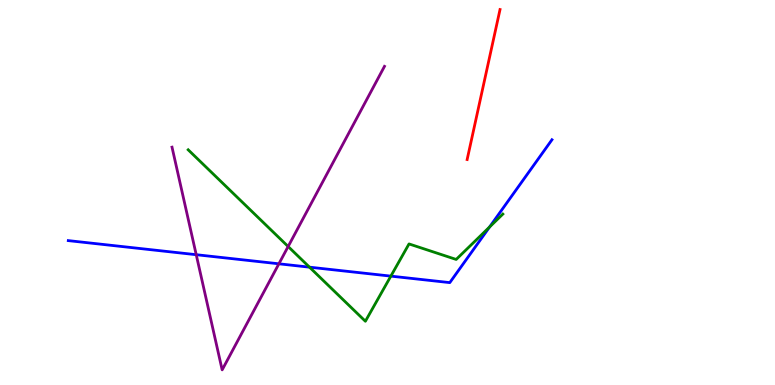[{'lines': ['blue', 'red'], 'intersections': []}, {'lines': ['green', 'red'], 'intersections': []}, {'lines': ['purple', 'red'], 'intersections': []}, {'lines': ['blue', 'green'], 'intersections': [{'x': 3.99, 'y': 3.06}, {'x': 5.04, 'y': 2.83}, {'x': 6.32, 'y': 4.1}]}, {'lines': ['blue', 'purple'], 'intersections': [{'x': 2.53, 'y': 3.38}, {'x': 3.6, 'y': 3.15}]}, {'lines': ['green', 'purple'], 'intersections': [{'x': 3.72, 'y': 3.6}]}]